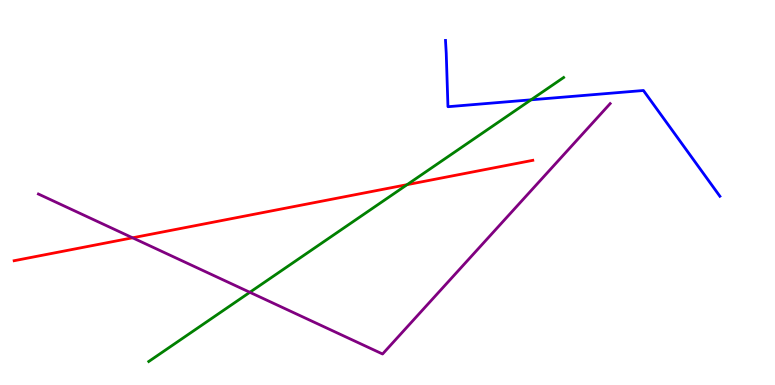[{'lines': ['blue', 'red'], 'intersections': []}, {'lines': ['green', 'red'], 'intersections': [{'x': 5.25, 'y': 5.2}]}, {'lines': ['purple', 'red'], 'intersections': [{'x': 1.71, 'y': 3.82}]}, {'lines': ['blue', 'green'], 'intersections': [{'x': 6.85, 'y': 7.41}]}, {'lines': ['blue', 'purple'], 'intersections': []}, {'lines': ['green', 'purple'], 'intersections': [{'x': 3.22, 'y': 2.41}]}]